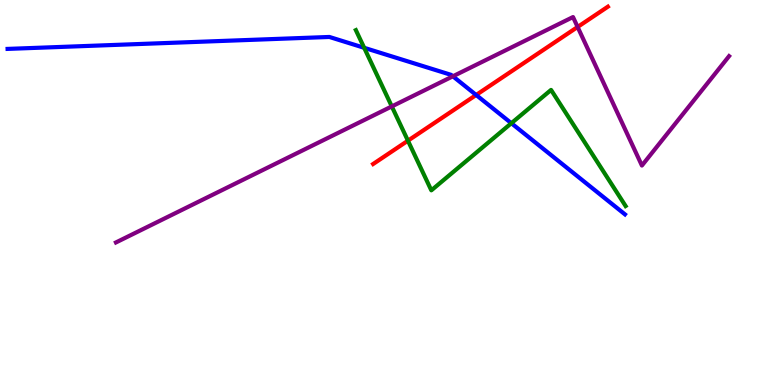[{'lines': ['blue', 'red'], 'intersections': [{'x': 6.14, 'y': 7.53}]}, {'lines': ['green', 'red'], 'intersections': [{'x': 5.26, 'y': 6.35}]}, {'lines': ['purple', 'red'], 'intersections': [{'x': 7.45, 'y': 9.3}]}, {'lines': ['blue', 'green'], 'intersections': [{'x': 4.7, 'y': 8.76}, {'x': 6.6, 'y': 6.8}]}, {'lines': ['blue', 'purple'], 'intersections': [{'x': 5.84, 'y': 8.02}]}, {'lines': ['green', 'purple'], 'intersections': [{'x': 5.06, 'y': 7.24}]}]